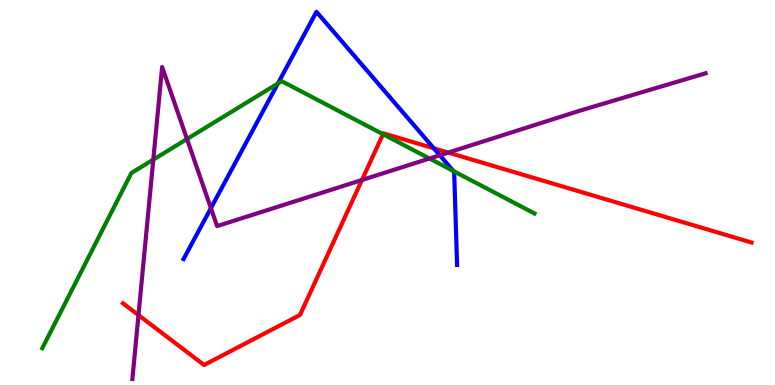[{'lines': ['blue', 'red'], 'intersections': [{'x': 5.6, 'y': 6.15}]}, {'lines': ['green', 'red'], 'intersections': [{'x': 4.94, 'y': 6.51}]}, {'lines': ['purple', 'red'], 'intersections': [{'x': 1.79, 'y': 1.82}, {'x': 4.67, 'y': 5.32}, {'x': 5.78, 'y': 6.04}]}, {'lines': ['blue', 'green'], 'intersections': [{'x': 3.59, 'y': 7.83}, {'x': 5.85, 'y': 5.56}]}, {'lines': ['blue', 'purple'], 'intersections': [{'x': 2.72, 'y': 4.59}, {'x': 5.67, 'y': 5.97}]}, {'lines': ['green', 'purple'], 'intersections': [{'x': 1.98, 'y': 5.85}, {'x': 2.41, 'y': 6.39}, {'x': 5.54, 'y': 5.88}]}]